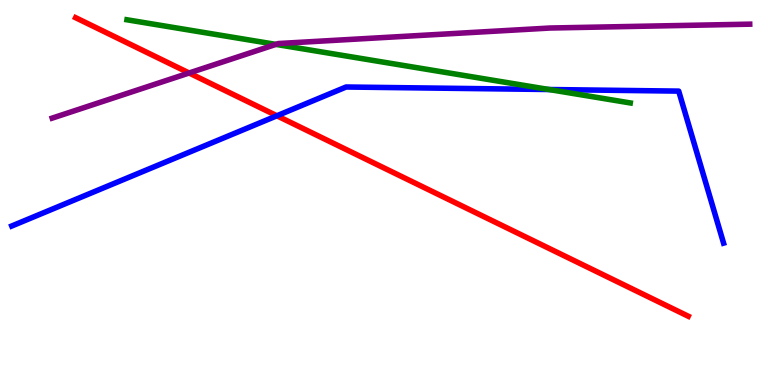[{'lines': ['blue', 'red'], 'intersections': [{'x': 3.57, 'y': 6.99}]}, {'lines': ['green', 'red'], 'intersections': []}, {'lines': ['purple', 'red'], 'intersections': [{'x': 2.44, 'y': 8.1}]}, {'lines': ['blue', 'green'], 'intersections': [{'x': 7.08, 'y': 7.67}]}, {'lines': ['blue', 'purple'], 'intersections': []}, {'lines': ['green', 'purple'], 'intersections': [{'x': 3.56, 'y': 8.85}]}]